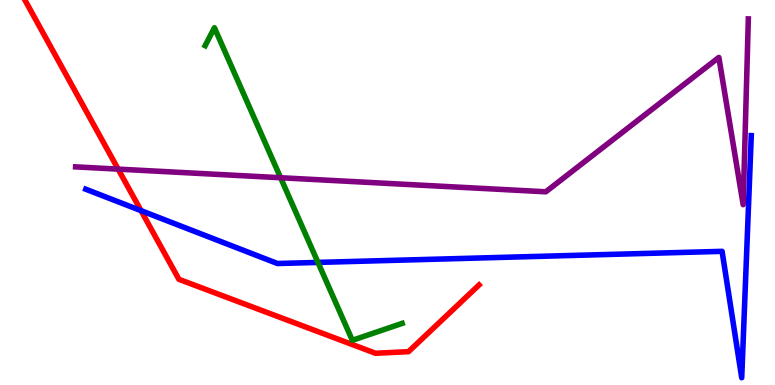[{'lines': ['blue', 'red'], 'intersections': [{'x': 1.82, 'y': 4.53}]}, {'lines': ['green', 'red'], 'intersections': []}, {'lines': ['purple', 'red'], 'intersections': [{'x': 1.52, 'y': 5.61}]}, {'lines': ['blue', 'green'], 'intersections': [{'x': 4.1, 'y': 3.18}]}, {'lines': ['blue', 'purple'], 'intersections': []}, {'lines': ['green', 'purple'], 'intersections': [{'x': 3.62, 'y': 5.38}]}]